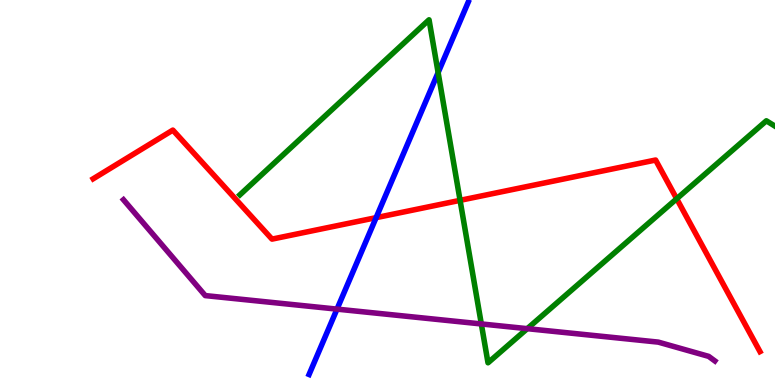[{'lines': ['blue', 'red'], 'intersections': [{'x': 4.85, 'y': 4.35}]}, {'lines': ['green', 'red'], 'intersections': [{'x': 5.94, 'y': 4.8}, {'x': 8.73, 'y': 4.84}]}, {'lines': ['purple', 'red'], 'intersections': []}, {'lines': ['blue', 'green'], 'intersections': [{'x': 5.65, 'y': 8.11}]}, {'lines': ['blue', 'purple'], 'intersections': [{'x': 4.35, 'y': 1.97}]}, {'lines': ['green', 'purple'], 'intersections': [{'x': 6.21, 'y': 1.59}, {'x': 6.8, 'y': 1.46}]}]